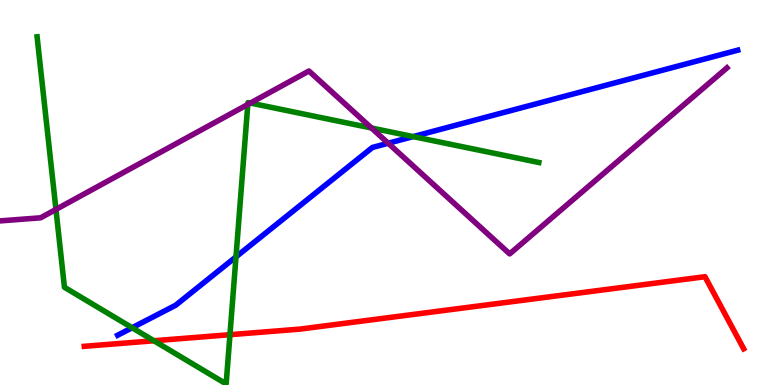[{'lines': ['blue', 'red'], 'intersections': []}, {'lines': ['green', 'red'], 'intersections': [{'x': 1.99, 'y': 1.15}, {'x': 2.97, 'y': 1.31}]}, {'lines': ['purple', 'red'], 'intersections': []}, {'lines': ['blue', 'green'], 'intersections': [{'x': 1.7, 'y': 1.49}, {'x': 3.05, 'y': 3.33}, {'x': 5.33, 'y': 6.45}]}, {'lines': ['blue', 'purple'], 'intersections': [{'x': 5.01, 'y': 6.28}]}, {'lines': ['green', 'purple'], 'intersections': [{'x': 0.722, 'y': 4.56}, {'x': 3.2, 'y': 7.29}, {'x': 3.23, 'y': 7.32}, {'x': 4.79, 'y': 6.68}]}]